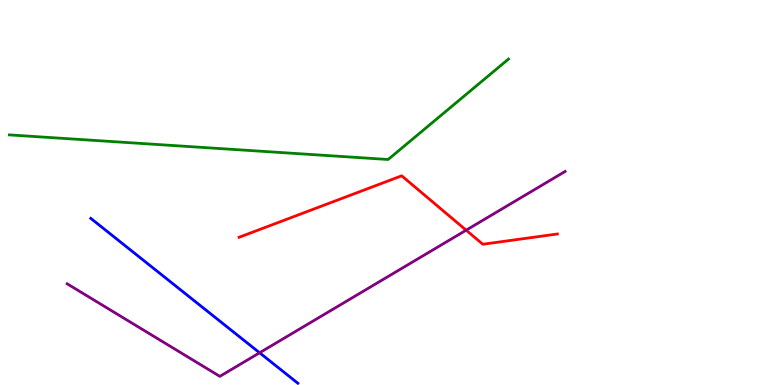[{'lines': ['blue', 'red'], 'intersections': []}, {'lines': ['green', 'red'], 'intersections': []}, {'lines': ['purple', 'red'], 'intersections': [{'x': 6.01, 'y': 4.02}]}, {'lines': ['blue', 'green'], 'intersections': []}, {'lines': ['blue', 'purple'], 'intersections': [{'x': 3.35, 'y': 0.837}]}, {'lines': ['green', 'purple'], 'intersections': []}]